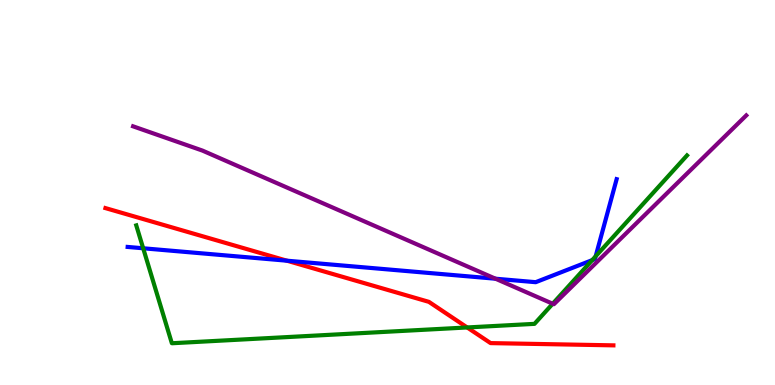[{'lines': ['blue', 'red'], 'intersections': [{'x': 3.7, 'y': 3.23}]}, {'lines': ['green', 'red'], 'intersections': [{'x': 6.03, 'y': 1.49}]}, {'lines': ['purple', 'red'], 'intersections': []}, {'lines': ['blue', 'green'], 'intersections': [{'x': 1.85, 'y': 3.55}, {'x': 7.64, 'y': 3.24}, {'x': 7.69, 'y': 3.34}]}, {'lines': ['blue', 'purple'], 'intersections': [{'x': 6.39, 'y': 2.76}]}, {'lines': ['green', 'purple'], 'intersections': [{'x': 7.13, 'y': 2.11}]}]